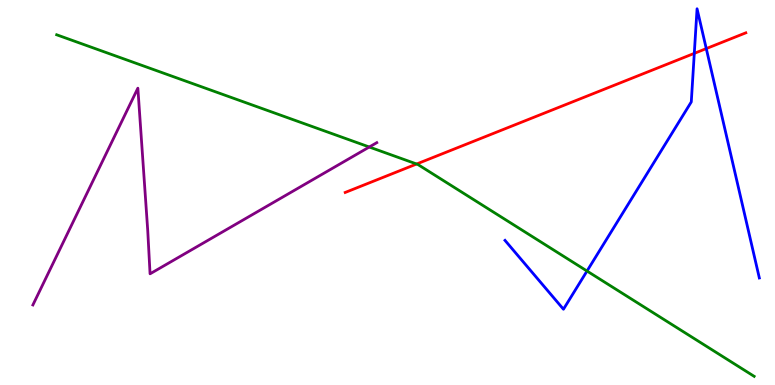[{'lines': ['blue', 'red'], 'intersections': [{'x': 8.96, 'y': 8.61}, {'x': 9.11, 'y': 8.74}]}, {'lines': ['green', 'red'], 'intersections': [{'x': 5.38, 'y': 5.74}]}, {'lines': ['purple', 'red'], 'intersections': []}, {'lines': ['blue', 'green'], 'intersections': [{'x': 7.57, 'y': 2.96}]}, {'lines': ['blue', 'purple'], 'intersections': []}, {'lines': ['green', 'purple'], 'intersections': [{'x': 4.76, 'y': 6.18}]}]